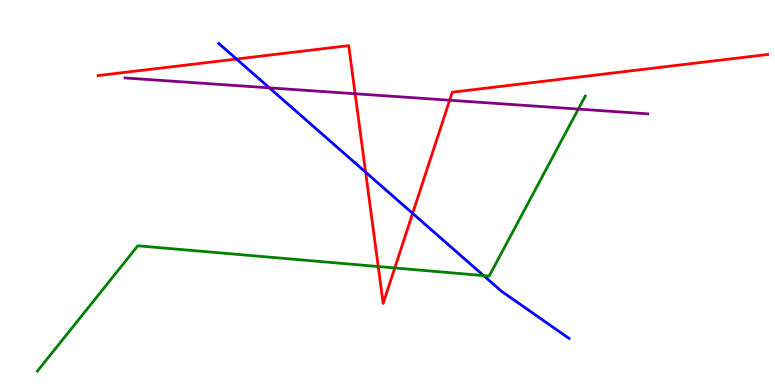[{'lines': ['blue', 'red'], 'intersections': [{'x': 3.05, 'y': 8.47}, {'x': 4.72, 'y': 5.53}, {'x': 5.32, 'y': 4.46}]}, {'lines': ['green', 'red'], 'intersections': [{'x': 4.88, 'y': 3.08}, {'x': 5.09, 'y': 3.04}]}, {'lines': ['purple', 'red'], 'intersections': [{'x': 4.58, 'y': 7.57}, {'x': 5.8, 'y': 7.4}]}, {'lines': ['blue', 'green'], 'intersections': [{'x': 6.24, 'y': 2.84}]}, {'lines': ['blue', 'purple'], 'intersections': [{'x': 3.48, 'y': 7.72}]}, {'lines': ['green', 'purple'], 'intersections': [{'x': 7.46, 'y': 7.17}]}]